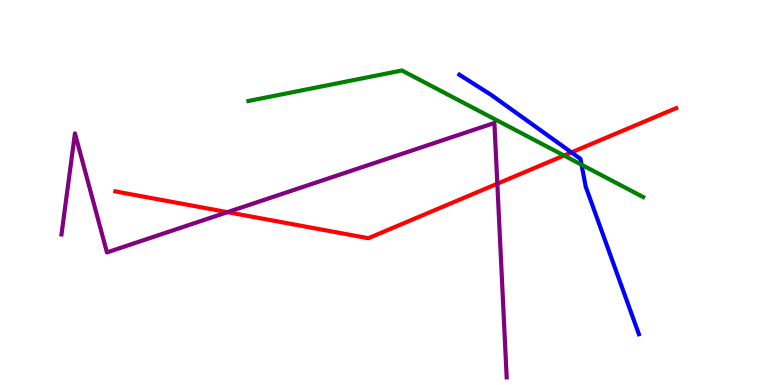[{'lines': ['blue', 'red'], 'intersections': [{'x': 7.37, 'y': 6.04}]}, {'lines': ['green', 'red'], 'intersections': [{'x': 7.28, 'y': 5.96}]}, {'lines': ['purple', 'red'], 'intersections': [{'x': 2.93, 'y': 4.49}, {'x': 6.42, 'y': 5.23}]}, {'lines': ['blue', 'green'], 'intersections': [{'x': 7.5, 'y': 5.72}]}, {'lines': ['blue', 'purple'], 'intersections': []}, {'lines': ['green', 'purple'], 'intersections': []}]